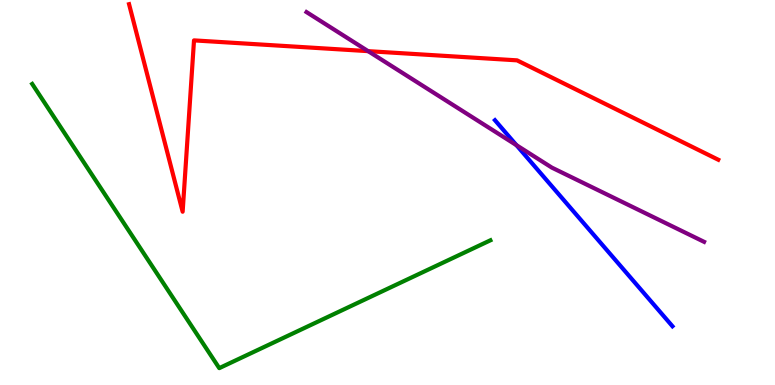[{'lines': ['blue', 'red'], 'intersections': []}, {'lines': ['green', 'red'], 'intersections': []}, {'lines': ['purple', 'red'], 'intersections': [{'x': 4.75, 'y': 8.67}]}, {'lines': ['blue', 'green'], 'intersections': []}, {'lines': ['blue', 'purple'], 'intersections': [{'x': 6.66, 'y': 6.23}]}, {'lines': ['green', 'purple'], 'intersections': []}]